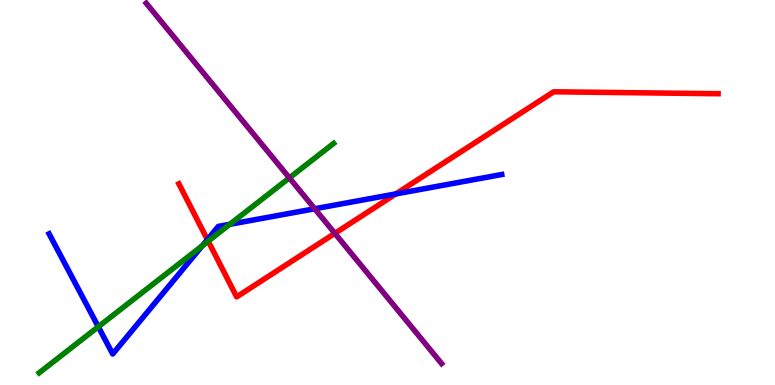[{'lines': ['blue', 'red'], 'intersections': [{'x': 2.68, 'y': 3.78}, {'x': 5.11, 'y': 4.96}]}, {'lines': ['green', 'red'], 'intersections': [{'x': 2.69, 'y': 3.74}]}, {'lines': ['purple', 'red'], 'intersections': [{'x': 4.32, 'y': 3.94}]}, {'lines': ['blue', 'green'], 'intersections': [{'x': 1.27, 'y': 1.51}, {'x': 2.61, 'y': 3.62}, {'x': 2.96, 'y': 4.17}]}, {'lines': ['blue', 'purple'], 'intersections': [{'x': 4.06, 'y': 4.58}]}, {'lines': ['green', 'purple'], 'intersections': [{'x': 3.73, 'y': 5.38}]}]